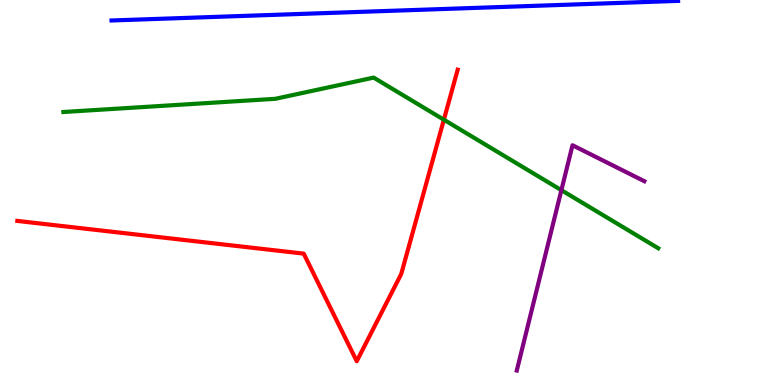[{'lines': ['blue', 'red'], 'intersections': []}, {'lines': ['green', 'red'], 'intersections': [{'x': 5.73, 'y': 6.89}]}, {'lines': ['purple', 'red'], 'intersections': []}, {'lines': ['blue', 'green'], 'intersections': []}, {'lines': ['blue', 'purple'], 'intersections': []}, {'lines': ['green', 'purple'], 'intersections': [{'x': 7.24, 'y': 5.06}]}]